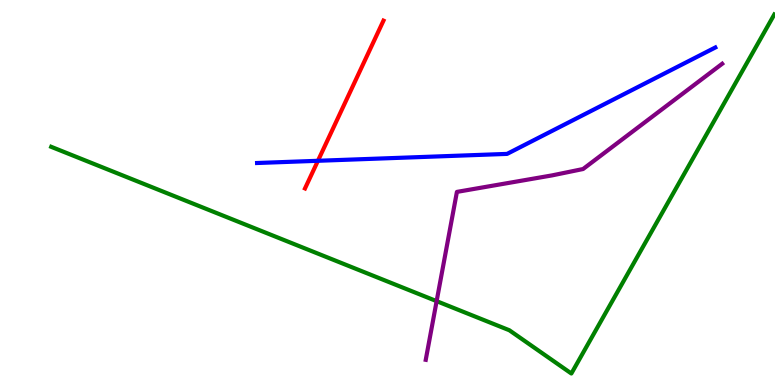[{'lines': ['blue', 'red'], 'intersections': [{'x': 4.1, 'y': 5.82}]}, {'lines': ['green', 'red'], 'intersections': []}, {'lines': ['purple', 'red'], 'intersections': []}, {'lines': ['blue', 'green'], 'intersections': []}, {'lines': ['blue', 'purple'], 'intersections': []}, {'lines': ['green', 'purple'], 'intersections': [{'x': 5.63, 'y': 2.18}]}]